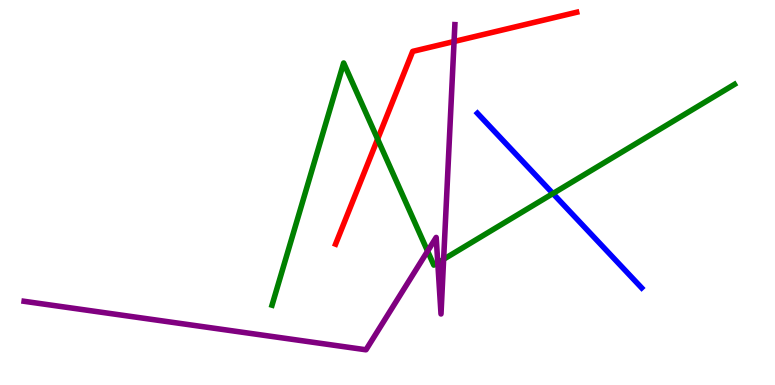[{'lines': ['blue', 'red'], 'intersections': []}, {'lines': ['green', 'red'], 'intersections': [{'x': 4.87, 'y': 6.39}]}, {'lines': ['purple', 'red'], 'intersections': [{'x': 5.86, 'y': 8.92}]}, {'lines': ['blue', 'green'], 'intersections': [{'x': 7.13, 'y': 4.97}]}, {'lines': ['blue', 'purple'], 'intersections': []}, {'lines': ['green', 'purple'], 'intersections': [{'x': 5.52, 'y': 3.48}, {'x': 5.65, 'y': 3.17}, {'x': 5.72, 'y': 3.27}]}]